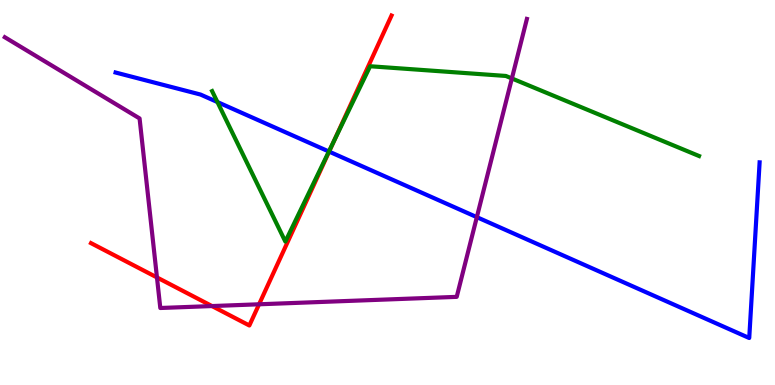[{'lines': ['blue', 'red'], 'intersections': [{'x': 4.25, 'y': 6.06}]}, {'lines': ['green', 'red'], 'intersections': [{'x': 4.31, 'y': 6.33}]}, {'lines': ['purple', 'red'], 'intersections': [{'x': 2.03, 'y': 2.79}, {'x': 2.74, 'y': 2.05}, {'x': 3.34, 'y': 2.1}]}, {'lines': ['blue', 'green'], 'intersections': [{'x': 2.81, 'y': 7.35}, {'x': 4.24, 'y': 6.06}]}, {'lines': ['blue', 'purple'], 'intersections': [{'x': 6.15, 'y': 4.36}]}, {'lines': ['green', 'purple'], 'intersections': [{'x': 6.6, 'y': 7.96}]}]